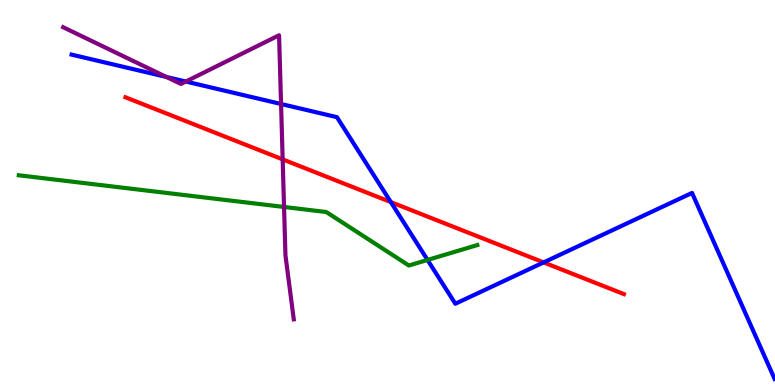[{'lines': ['blue', 'red'], 'intersections': [{'x': 5.04, 'y': 4.75}, {'x': 7.01, 'y': 3.18}]}, {'lines': ['green', 'red'], 'intersections': []}, {'lines': ['purple', 'red'], 'intersections': [{'x': 3.65, 'y': 5.86}]}, {'lines': ['blue', 'green'], 'intersections': [{'x': 5.52, 'y': 3.25}]}, {'lines': ['blue', 'purple'], 'intersections': [{'x': 2.15, 'y': 8.0}, {'x': 2.4, 'y': 7.88}, {'x': 3.63, 'y': 7.3}]}, {'lines': ['green', 'purple'], 'intersections': [{'x': 3.67, 'y': 4.62}]}]